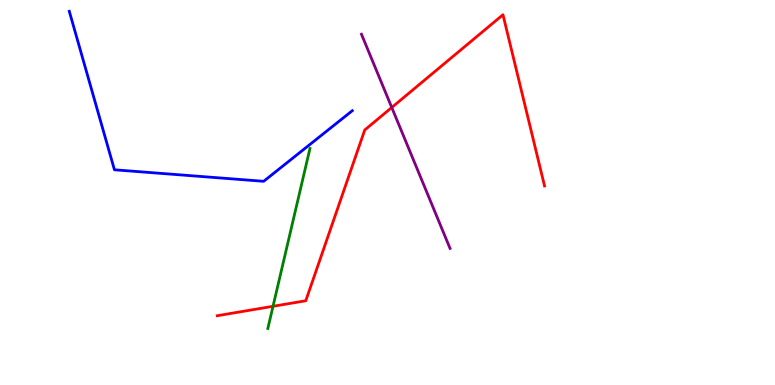[{'lines': ['blue', 'red'], 'intersections': []}, {'lines': ['green', 'red'], 'intersections': [{'x': 3.52, 'y': 2.04}]}, {'lines': ['purple', 'red'], 'intersections': [{'x': 5.05, 'y': 7.21}]}, {'lines': ['blue', 'green'], 'intersections': []}, {'lines': ['blue', 'purple'], 'intersections': []}, {'lines': ['green', 'purple'], 'intersections': []}]